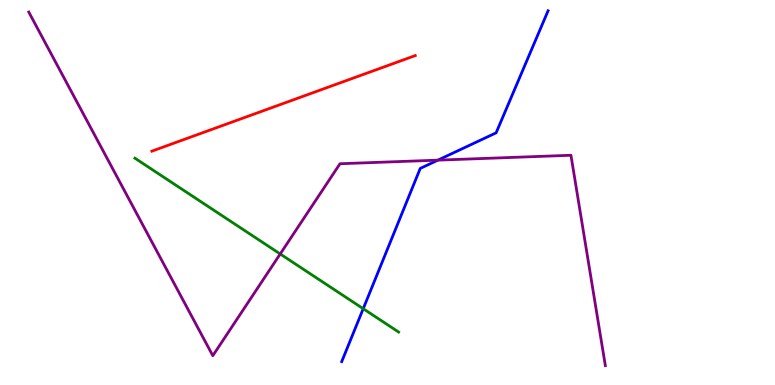[{'lines': ['blue', 'red'], 'intersections': []}, {'lines': ['green', 'red'], 'intersections': []}, {'lines': ['purple', 'red'], 'intersections': []}, {'lines': ['blue', 'green'], 'intersections': [{'x': 4.69, 'y': 1.98}]}, {'lines': ['blue', 'purple'], 'intersections': [{'x': 5.65, 'y': 5.84}]}, {'lines': ['green', 'purple'], 'intersections': [{'x': 3.62, 'y': 3.4}]}]